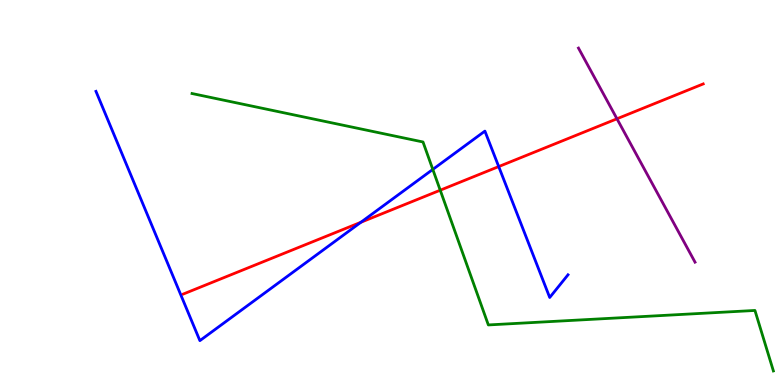[{'lines': ['blue', 'red'], 'intersections': [{'x': 4.66, 'y': 4.23}, {'x': 6.44, 'y': 5.67}]}, {'lines': ['green', 'red'], 'intersections': [{'x': 5.68, 'y': 5.06}]}, {'lines': ['purple', 'red'], 'intersections': [{'x': 7.96, 'y': 6.91}]}, {'lines': ['blue', 'green'], 'intersections': [{'x': 5.58, 'y': 5.6}]}, {'lines': ['blue', 'purple'], 'intersections': []}, {'lines': ['green', 'purple'], 'intersections': []}]